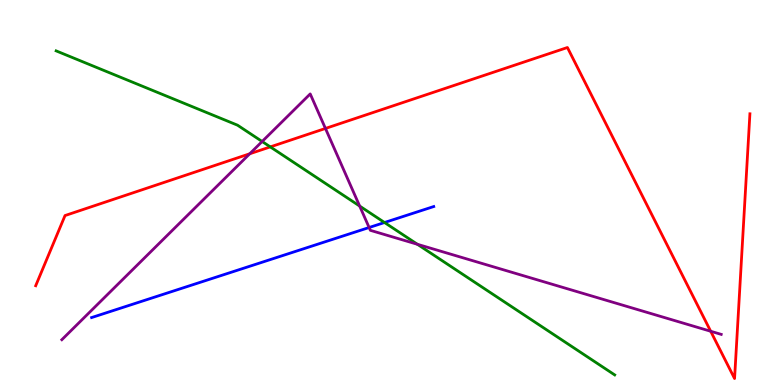[{'lines': ['blue', 'red'], 'intersections': []}, {'lines': ['green', 'red'], 'intersections': [{'x': 3.49, 'y': 6.18}]}, {'lines': ['purple', 'red'], 'intersections': [{'x': 3.22, 'y': 6.01}, {'x': 4.2, 'y': 6.66}, {'x': 9.17, 'y': 1.4}]}, {'lines': ['blue', 'green'], 'intersections': [{'x': 4.96, 'y': 4.22}]}, {'lines': ['blue', 'purple'], 'intersections': [{'x': 4.76, 'y': 4.09}]}, {'lines': ['green', 'purple'], 'intersections': [{'x': 3.38, 'y': 6.32}, {'x': 4.64, 'y': 4.65}, {'x': 5.39, 'y': 3.65}]}]